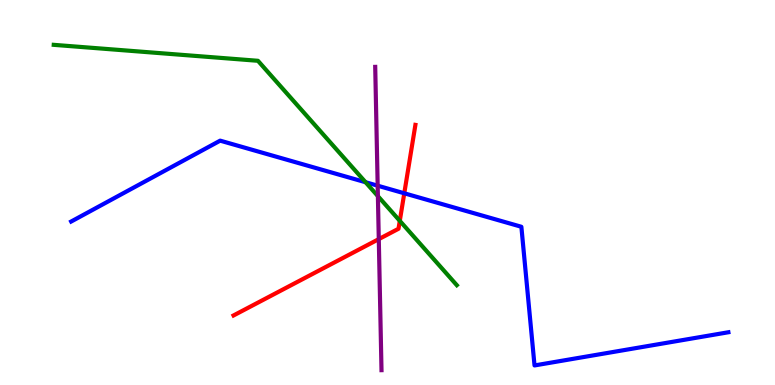[{'lines': ['blue', 'red'], 'intersections': [{'x': 5.22, 'y': 4.98}]}, {'lines': ['green', 'red'], 'intersections': [{'x': 5.16, 'y': 4.26}]}, {'lines': ['purple', 'red'], 'intersections': [{'x': 4.89, 'y': 3.79}]}, {'lines': ['blue', 'green'], 'intersections': [{'x': 4.72, 'y': 5.27}]}, {'lines': ['blue', 'purple'], 'intersections': [{'x': 4.87, 'y': 5.18}]}, {'lines': ['green', 'purple'], 'intersections': [{'x': 4.88, 'y': 4.91}]}]